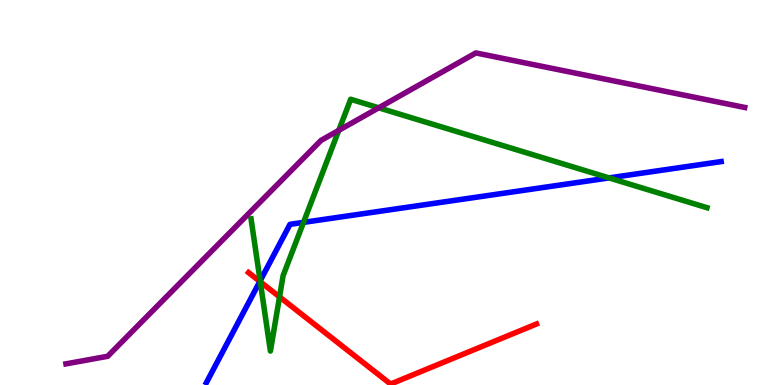[{'lines': ['blue', 'red'], 'intersections': [{'x': 3.35, 'y': 2.69}]}, {'lines': ['green', 'red'], 'intersections': [{'x': 3.36, 'y': 2.68}, {'x': 3.61, 'y': 2.29}]}, {'lines': ['purple', 'red'], 'intersections': []}, {'lines': ['blue', 'green'], 'intersections': [{'x': 3.36, 'y': 2.7}, {'x': 3.92, 'y': 4.22}, {'x': 7.86, 'y': 5.38}]}, {'lines': ['blue', 'purple'], 'intersections': []}, {'lines': ['green', 'purple'], 'intersections': [{'x': 4.37, 'y': 6.61}, {'x': 4.89, 'y': 7.2}]}]